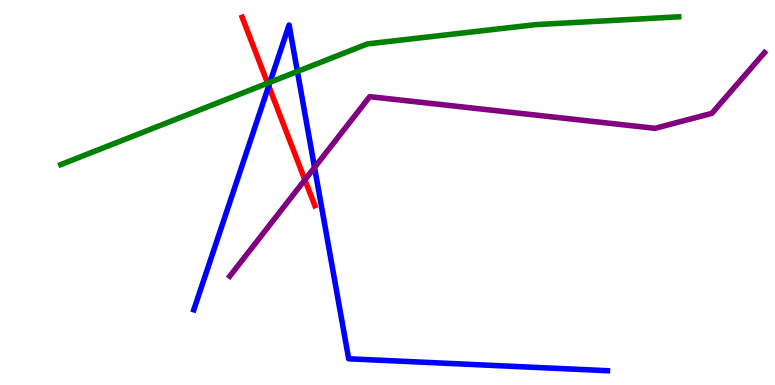[{'lines': ['blue', 'red'], 'intersections': [{'x': 3.47, 'y': 7.77}]}, {'lines': ['green', 'red'], 'intersections': [{'x': 3.45, 'y': 7.84}]}, {'lines': ['purple', 'red'], 'intersections': [{'x': 3.93, 'y': 5.33}]}, {'lines': ['blue', 'green'], 'intersections': [{'x': 3.48, 'y': 7.86}, {'x': 3.84, 'y': 8.14}]}, {'lines': ['blue', 'purple'], 'intersections': [{'x': 4.06, 'y': 5.65}]}, {'lines': ['green', 'purple'], 'intersections': []}]